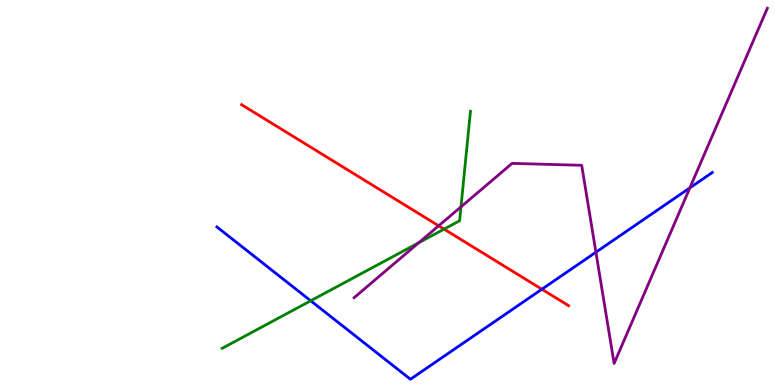[{'lines': ['blue', 'red'], 'intersections': [{'x': 6.99, 'y': 2.49}]}, {'lines': ['green', 'red'], 'intersections': [{'x': 5.73, 'y': 4.05}]}, {'lines': ['purple', 'red'], 'intersections': [{'x': 5.66, 'y': 4.13}]}, {'lines': ['blue', 'green'], 'intersections': [{'x': 4.01, 'y': 2.19}]}, {'lines': ['blue', 'purple'], 'intersections': [{'x': 7.69, 'y': 3.45}, {'x': 8.9, 'y': 5.12}]}, {'lines': ['green', 'purple'], 'intersections': [{'x': 5.4, 'y': 3.7}, {'x': 5.95, 'y': 4.63}]}]